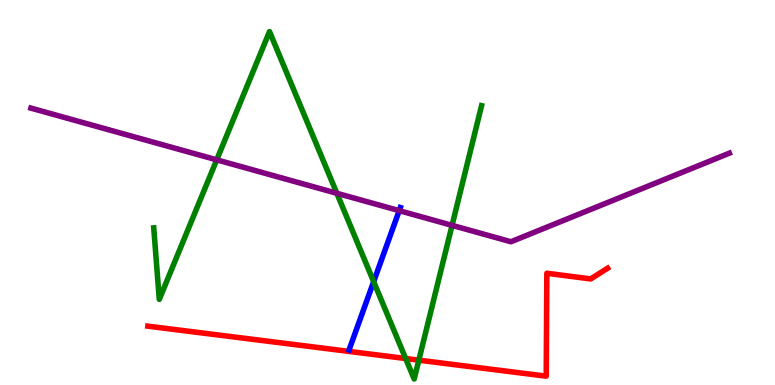[{'lines': ['blue', 'red'], 'intersections': []}, {'lines': ['green', 'red'], 'intersections': [{'x': 5.23, 'y': 0.688}, {'x': 5.4, 'y': 0.645}]}, {'lines': ['purple', 'red'], 'intersections': []}, {'lines': ['blue', 'green'], 'intersections': [{'x': 4.82, 'y': 2.68}]}, {'lines': ['blue', 'purple'], 'intersections': [{'x': 5.15, 'y': 4.53}]}, {'lines': ['green', 'purple'], 'intersections': [{'x': 2.8, 'y': 5.85}, {'x': 4.35, 'y': 4.98}, {'x': 5.83, 'y': 4.15}]}]